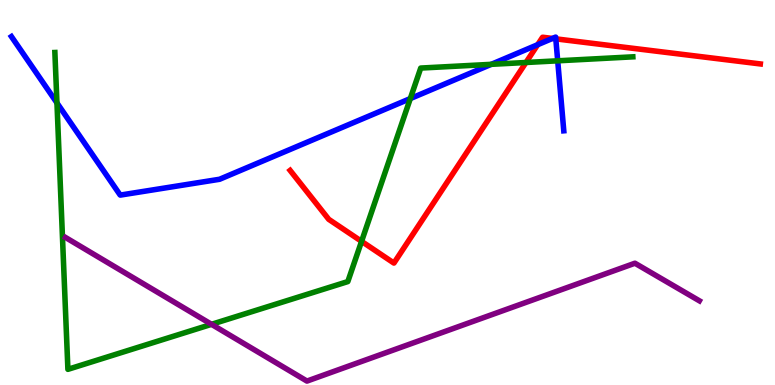[{'lines': ['blue', 'red'], 'intersections': [{'x': 6.94, 'y': 8.84}, {'x': 7.13, 'y': 9.0}, {'x': 7.17, 'y': 8.99}]}, {'lines': ['green', 'red'], 'intersections': [{'x': 4.67, 'y': 3.73}, {'x': 6.79, 'y': 8.38}]}, {'lines': ['purple', 'red'], 'intersections': []}, {'lines': ['blue', 'green'], 'intersections': [{'x': 0.735, 'y': 7.33}, {'x': 5.29, 'y': 7.44}, {'x': 6.34, 'y': 8.33}, {'x': 7.2, 'y': 8.42}]}, {'lines': ['blue', 'purple'], 'intersections': []}, {'lines': ['green', 'purple'], 'intersections': [{'x': 2.73, 'y': 1.58}]}]